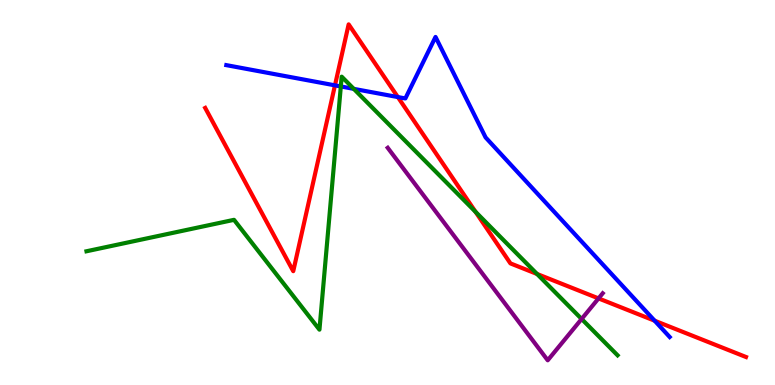[{'lines': ['blue', 'red'], 'intersections': [{'x': 4.32, 'y': 7.78}, {'x': 5.13, 'y': 7.48}, {'x': 8.45, 'y': 1.67}]}, {'lines': ['green', 'red'], 'intersections': [{'x': 6.14, 'y': 4.5}, {'x': 6.93, 'y': 2.88}]}, {'lines': ['purple', 'red'], 'intersections': [{'x': 7.72, 'y': 2.25}]}, {'lines': ['blue', 'green'], 'intersections': [{'x': 4.4, 'y': 7.75}, {'x': 4.56, 'y': 7.69}]}, {'lines': ['blue', 'purple'], 'intersections': []}, {'lines': ['green', 'purple'], 'intersections': [{'x': 7.5, 'y': 1.71}]}]